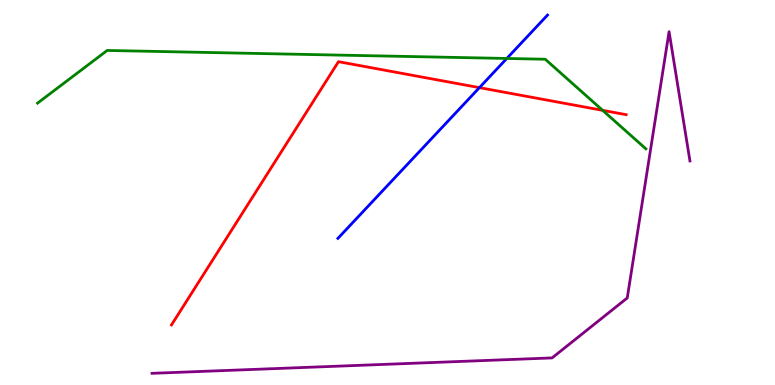[{'lines': ['blue', 'red'], 'intersections': [{'x': 6.19, 'y': 7.72}]}, {'lines': ['green', 'red'], 'intersections': [{'x': 7.78, 'y': 7.13}]}, {'lines': ['purple', 'red'], 'intersections': []}, {'lines': ['blue', 'green'], 'intersections': [{'x': 6.54, 'y': 8.48}]}, {'lines': ['blue', 'purple'], 'intersections': []}, {'lines': ['green', 'purple'], 'intersections': []}]